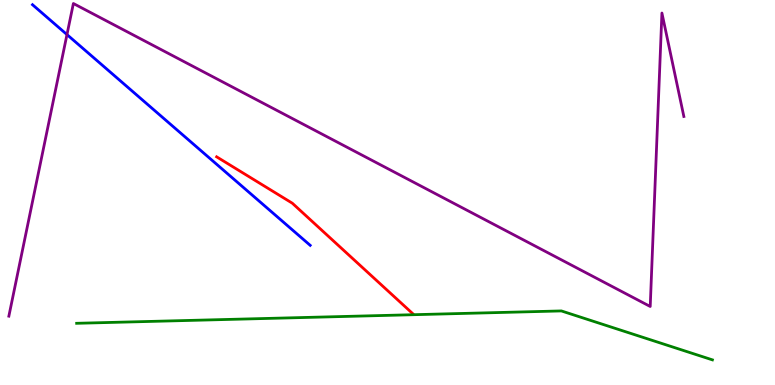[{'lines': ['blue', 'red'], 'intersections': []}, {'lines': ['green', 'red'], 'intersections': []}, {'lines': ['purple', 'red'], 'intersections': []}, {'lines': ['blue', 'green'], 'intersections': []}, {'lines': ['blue', 'purple'], 'intersections': [{'x': 0.864, 'y': 9.1}]}, {'lines': ['green', 'purple'], 'intersections': []}]